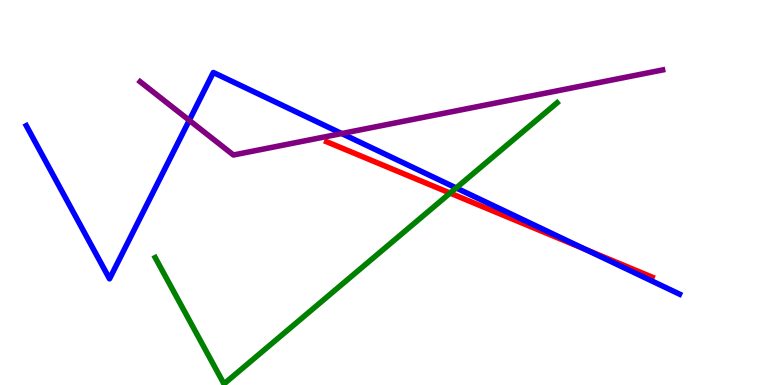[{'lines': ['blue', 'red'], 'intersections': [{'x': 7.55, 'y': 3.52}]}, {'lines': ['green', 'red'], 'intersections': [{'x': 5.81, 'y': 4.98}]}, {'lines': ['purple', 'red'], 'intersections': []}, {'lines': ['blue', 'green'], 'intersections': [{'x': 5.89, 'y': 5.12}]}, {'lines': ['blue', 'purple'], 'intersections': [{'x': 2.44, 'y': 6.87}, {'x': 4.41, 'y': 6.53}]}, {'lines': ['green', 'purple'], 'intersections': []}]